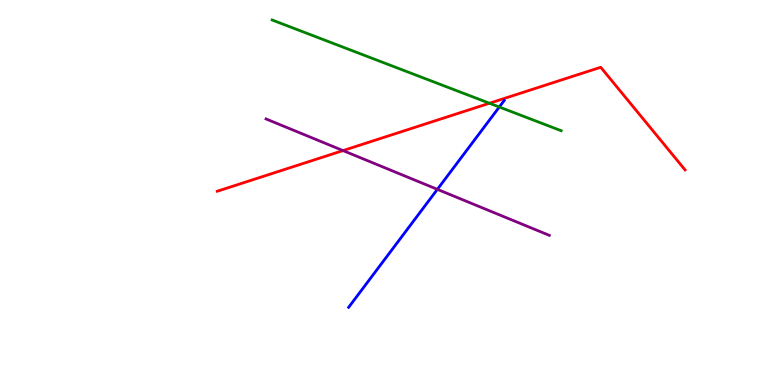[{'lines': ['blue', 'red'], 'intersections': []}, {'lines': ['green', 'red'], 'intersections': [{'x': 6.32, 'y': 7.32}]}, {'lines': ['purple', 'red'], 'intersections': [{'x': 4.43, 'y': 6.09}]}, {'lines': ['blue', 'green'], 'intersections': [{'x': 6.44, 'y': 7.22}]}, {'lines': ['blue', 'purple'], 'intersections': [{'x': 5.64, 'y': 5.08}]}, {'lines': ['green', 'purple'], 'intersections': []}]